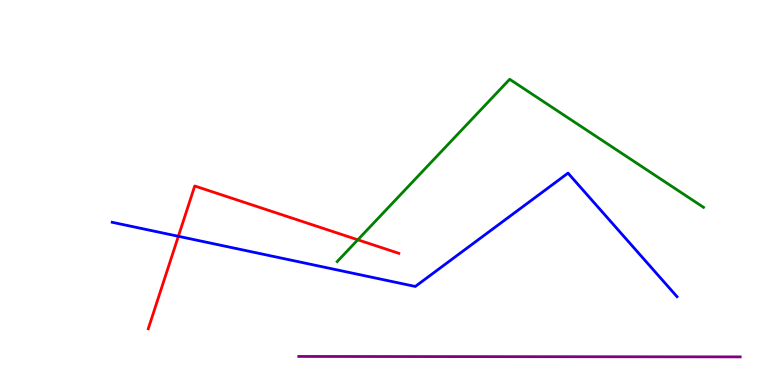[{'lines': ['blue', 'red'], 'intersections': [{'x': 2.3, 'y': 3.86}]}, {'lines': ['green', 'red'], 'intersections': [{'x': 4.62, 'y': 3.77}]}, {'lines': ['purple', 'red'], 'intersections': []}, {'lines': ['blue', 'green'], 'intersections': []}, {'lines': ['blue', 'purple'], 'intersections': []}, {'lines': ['green', 'purple'], 'intersections': []}]